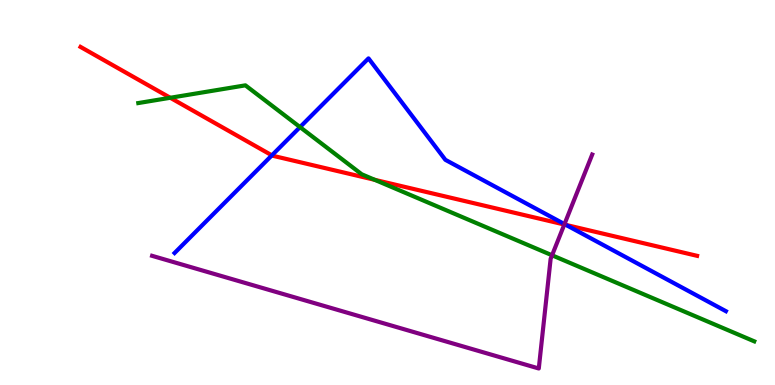[{'lines': ['blue', 'red'], 'intersections': [{'x': 3.51, 'y': 5.96}, {'x': 7.3, 'y': 4.16}]}, {'lines': ['green', 'red'], 'intersections': [{'x': 2.2, 'y': 7.46}, {'x': 4.84, 'y': 5.33}]}, {'lines': ['purple', 'red'], 'intersections': [{'x': 7.28, 'y': 4.17}]}, {'lines': ['blue', 'green'], 'intersections': [{'x': 3.87, 'y': 6.7}]}, {'lines': ['blue', 'purple'], 'intersections': [{'x': 7.28, 'y': 4.18}]}, {'lines': ['green', 'purple'], 'intersections': [{'x': 7.12, 'y': 3.37}]}]